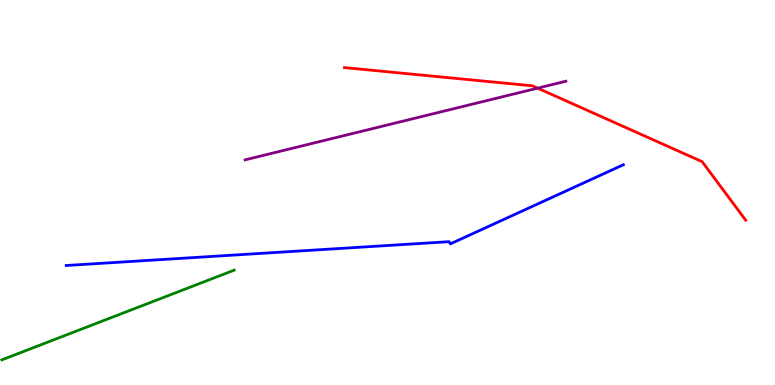[{'lines': ['blue', 'red'], 'intersections': []}, {'lines': ['green', 'red'], 'intersections': []}, {'lines': ['purple', 'red'], 'intersections': [{'x': 6.94, 'y': 7.71}]}, {'lines': ['blue', 'green'], 'intersections': []}, {'lines': ['blue', 'purple'], 'intersections': []}, {'lines': ['green', 'purple'], 'intersections': []}]